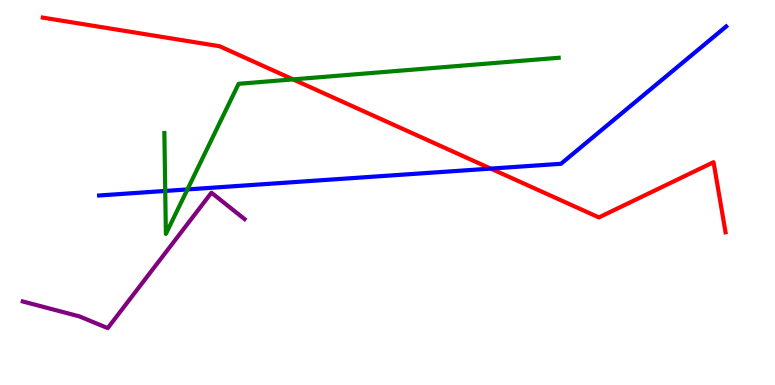[{'lines': ['blue', 'red'], 'intersections': [{'x': 6.33, 'y': 5.62}]}, {'lines': ['green', 'red'], 'intersections': [{'x': 3.78, 'y': 7.94}]}, {'lines': ['purple', 'red'], 'intersections': []}, {'lines': ['blue', 'green'], 'intersections': [{'x': 2.13, 'y': 5.04}, {'x': 2.42, 'y': 5.08}]}, {'lines': ['blue', 'purple'], 'intersections': []}, {'lines': ['green', 'purple'], 'intersections': []}]